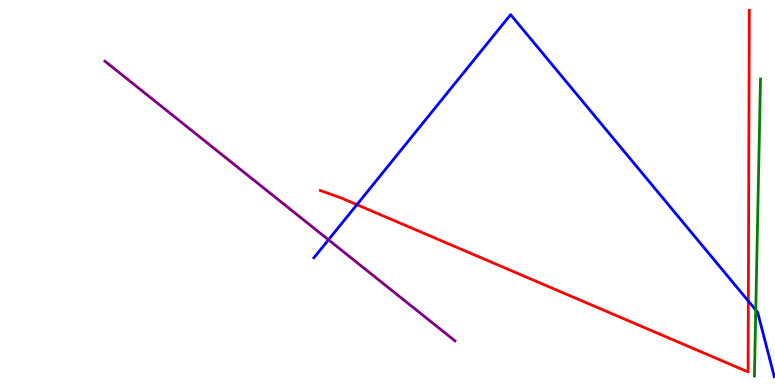[{'lines': ['blue', 'red'], 'intersections': [{'x': 4.61, 'y': 4.68}, {'x': 9.66, 'y': 2.18}]}, {'lines': ['green', 'red'], 'intersections': []}, {'lines': ['purple', 'red'], 'intersections': []}, {'lines': ['blue', 'green'], 'intersections': [{'x': 9.75, 'y': 1.95}]}, {'lines': ['blue', 'purple'], 'intersections': [{'x': 4.24, 'y': 3.77}]}, {'lines': ['green', 'purple'], 'intersections': []}]